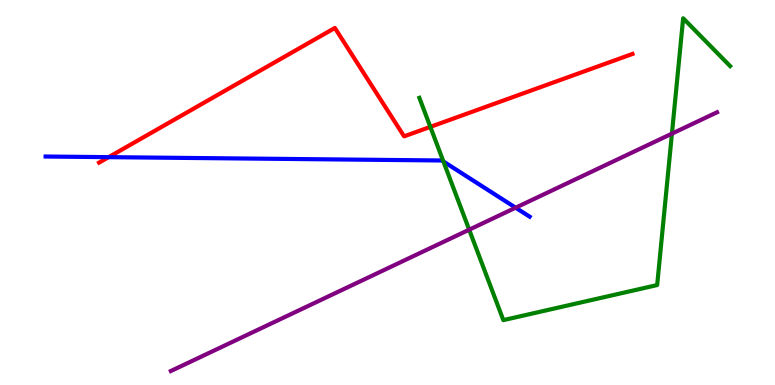[{'lines': ['blue', 'red'], 'intersections': [{'x': 1.4, 'y': 5.92}]}, {'lines': ['green', 'red'], 'intersections': [{'x': 5.55, 'y': 6.7}]}, {'lines': ['purple', 'red'], 'intersections': []}, {'lines': ['blue', 'green'], 'intersections': [{'x': 5.72, 'y': 5.81}]}, {'lines': ['blue', 'purple'], 'intersections': [{'x': 6.65, 'y': 4.61}]}, {'lines': ['green', 'purple'], 'intersections': [{'x': 6.05, 'y': 4.03}, {'x': 8.67, 'y': 6.53}]}]